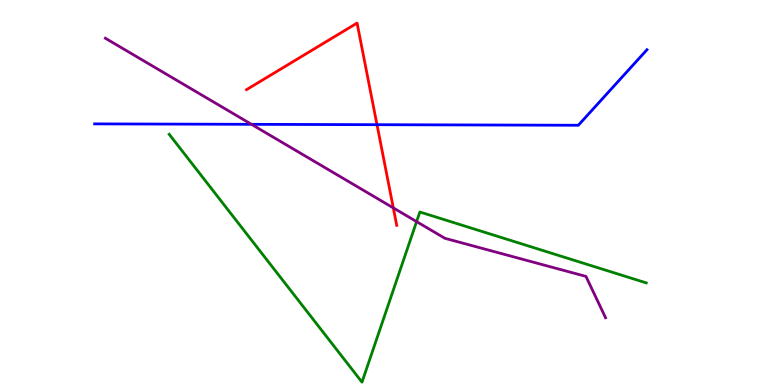[{'lines': ['blue', 'red'], 'intersections': [{'x': 4.86, 'y': 6.76}]}, {'lines': ['green', 'red'], 'intersections': []}, {'lines': ['purple', 'red'], 'intersections': [{'x': 5.07, 'y': 4.6}]}, {'lines': ['blue', 'green'], 'intersections': []}, {'lines': ['blue', 'purple'], 'intersections': [{'x': 3.24, 'y': 6.77}]}, {'lines': ['green', 'purple'], 'intersections': [{'x': 5.38, 'y': 4.24}]}]